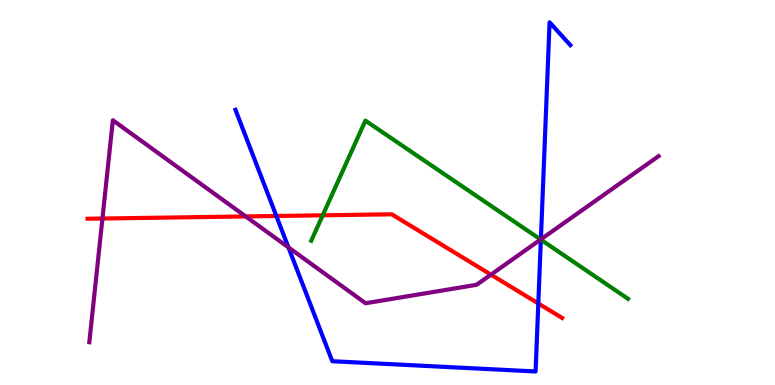[{'lines': ['blue', 'red'], 'intersections': [{'x': 3.57, 'y': 4.39}, {'x': 6.95, 'y': 2.12}]}, {'lines': ['green', 'red'], 'intersections': [{'x': 4.16, 'y': 4.41}]}, {'lines': ['purple', 'red'], 'intersections': [{'x': 1.32, 'y': 4.32}, {'x': 3.17, 'y': 4.38}, {'x': 6.33, 'y': 2.87}]}, {'lines': ['blue', 'green'], 'intersections': [{'x': 6.98, 'y': 3.77}]}, {'lines': ['blue', 'purple'], 'intersections': [{'x': 3.72, 'y': 3.57}, {'x': 6.98, 'y': 3.78}]}, {'lines': ['green', 'purple'], 'intersections': [{'x': 6.98, 'y': 3.78}]}]